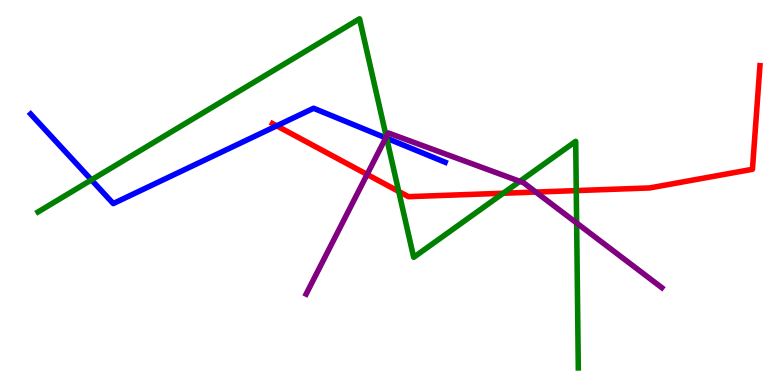[{'lines': ['blue', 'red'], 'intersections': [{'x': 3.57, 'y': 6.73}]}, {'lines': ['green', 'red'], 'intersections': [{'x': 5.14, 'y': 5.03}, {'x': 6.49, 'y': 4.98}, {'x': 7.44, 'y': 5.05}]}, {'lines': ['purple', 'red'], 'intersections': [{'x': 4.74, 'y': 5.47}, {'x': 6.91, 'y': 5.01}]}, {'lines': ['blue', 'green'], 'intersections': [{'x': 1.18, 'y': 5.33}, {'x': 4.99, 'y': 6.41}]}, {'lines': ['blue', 'purple'], 'intersections': [{'x': 4.98, 'y': 6.42}]}, {'lines': ['green', 'purple'], 'intersections': [{'x': 4.98, 'y': 6.45}, {'x': 6.71, 'y': 5.29}, {'x': 7.44, 'y': 4.21}]}]